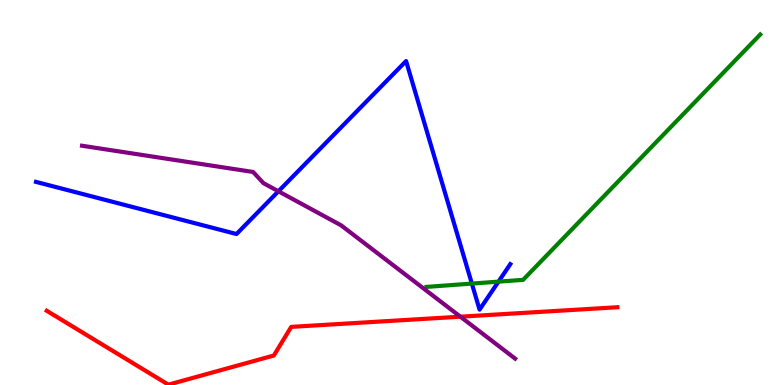[{'lines': ['blue', 'red'], 'intersections': []}, {'lines': ['green', 'red'], 'intersections': []}, {'lines': ['purple', 'red'], 'intersections': [{'x': 5.94, 'y': 1.77}]}, {'lines': ['blue', 'green'], 'intersections': [{'x': 6.09, 'y': 2.63}, {'x': 6.43, 'y': 2.68}]}, {'lines': ['blue', 'purple'], 'intersections': [{'x': 3.59, 'y': 5.03}]}, {'lines': ['green', 'purple'], 'intersections': []}]